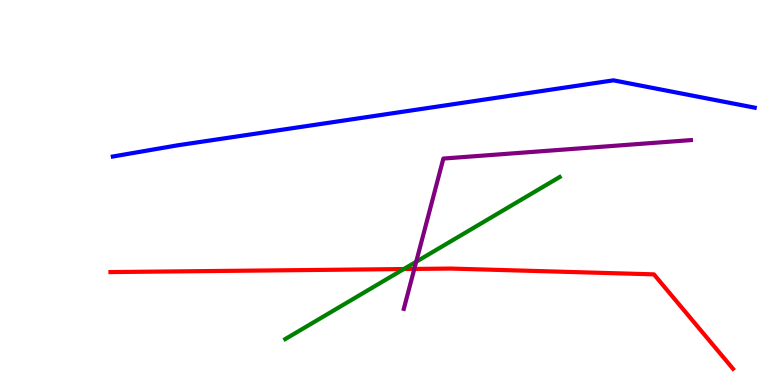[{'lines': ['blue', 'red'], 'intersections': []}, {'lines': ['green', 'red'], 'intersections': [{'x': 5.21, 'y': 3.01}]}, {'lines': ['purple', 'red'], 'intersections': [{'x': 5.35, 'y': 3.01}]}, {'lines': ['blue', 'green'], 'intersections': []}, {'lines': ['blue', 'purple'], 'intersections': []}, {'lines': ['green', 'purple'], 'intersections': [{'x': 5.37, 'y': 3.2}]}]